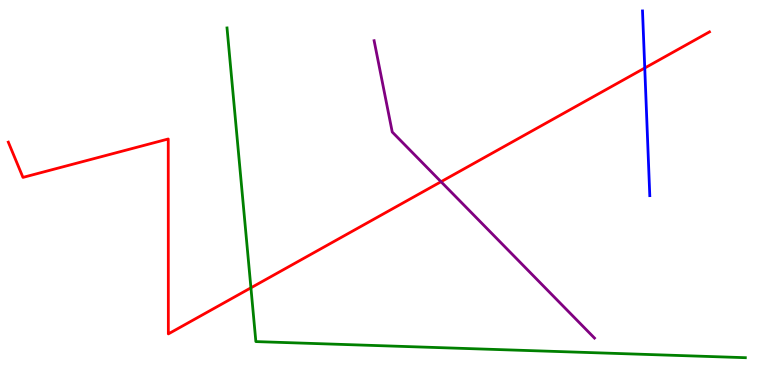[{'lines': ['blue', 'red'], 'intersections': [{'x': 8.32, 'y': 8.23}]}, {'lines': ['green', 'red'], 'intersections': [{'x': 3.24, 'y': 2.52}]}, {'lines': ['purple', 'red'], 'intersections': [{'x': 5.69, 'y': 5.28}]}, {'lines': ['blue', 'green'], 'intersections': []}, {'lines': ['blue', 'purple'], 'intersections': []}, {'lines': ['green', 'purple'], 'intersections': []}]